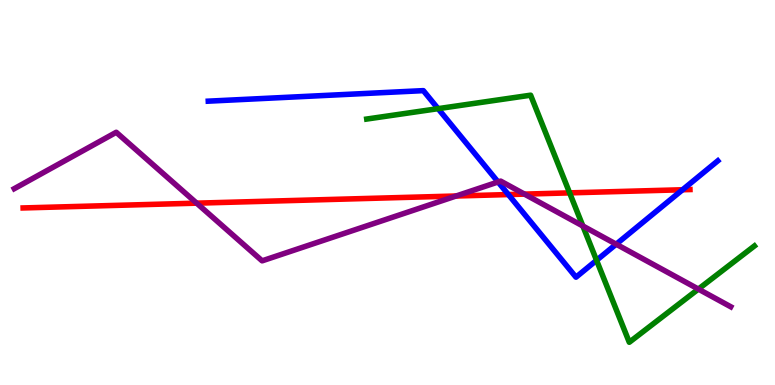[{'lines': ['blue', 'red'], 'intersections': [{'x': 6.56, 'y': 4.95}, {'x': 8.81, 'y': 5.07}]}, {'lines': ['green', 'red'], 'intersections': [{'x': 7.35, 'y': 4.99}]}, {'lines': ['purple', 'red'], 'intersections': [{'x': 2.54, 'y': 4.72}, {'x': 5.89, 'y': 4.91}, {'x': 6.77, 'y': 4.96}]}, {'lines': ['blue', 'green'], 'intersections': [{'x': 5.65, 'y': 7.18}, {'x': 7.7, 'y': 3.24}]}, {'lines': ['blue', 'purple'], 'intersections': [{'x': 6.43, 'y': 5.27}, {'x': 7.95, 'y': 3.66}]}, {'lines': ['green', 'purple'], 'intersections': [{'x': 7.52, 'y': 4.13}, {'x': 9.01, 'y': 2.49}]}]